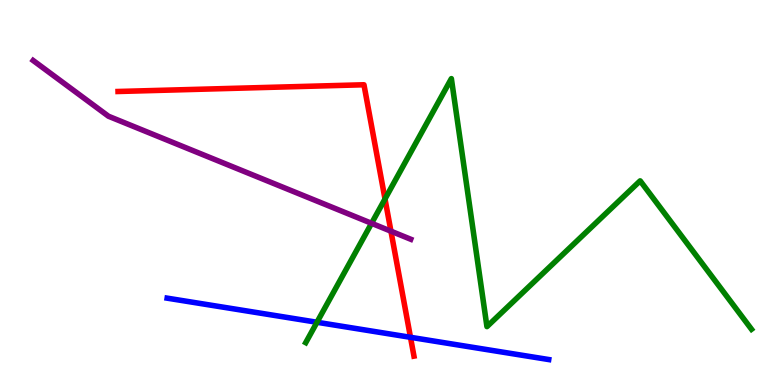[{'lines': ['blue', 'red'], 'intersections': [{'x': 5.3, 'y': 1.24}]}, {'lines': ['green', 'red'], 'intersections': [{'x': 4.97, 'y': 4.83}]}, {'lines': ['purple', 'red'], 'intersections': [{'x': 5.04, 'y': 4.0}]}, {'lines': ['blue', 'green'], 'intersections': [{'x': 4.09, 'y': 1.63}]}, {'lines': ['blue', 'purple'], 'intersections': []}, {'lines': ['green', 'purple'], 'intersections': [{'x': 4.79, 'y': 4.2}]}]